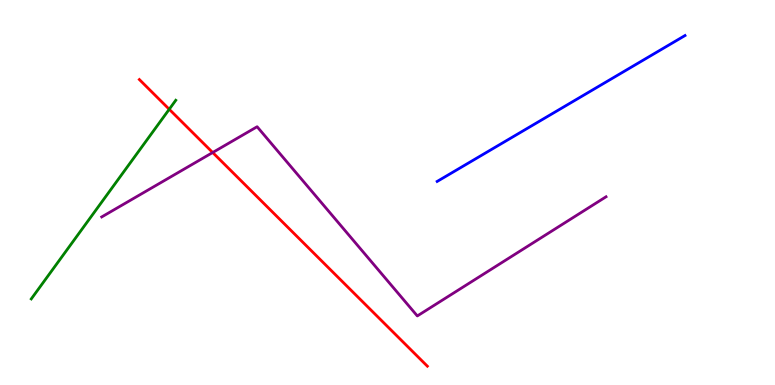[{'lines': ['blue', 'red'], 'intersections': []}, {'lines': ['green', 'red'], 'intersections': [{'x': 2.18, 'y': 7.16}]}, {'lines': ['purple', 'red'], 'intersections': [{'x': 2.74, 'y': 6.04}]}, {'lines': ['blue', 'green'], 'intersections': []}, {'lines': ['blue', 'purple'], 'intersections': []}, {'lines': ['green', 'purple'], 'intersections': []}]